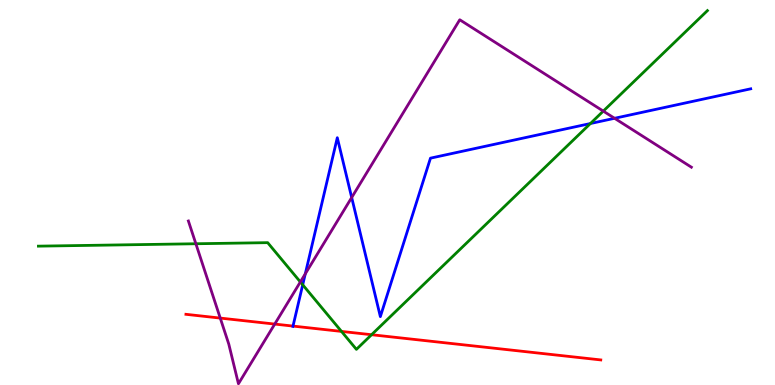[{'lines': ['blue', 'red'], 'intersections': [{'x': 3.78, 'y': 1.53}]}, {'lines': ['green', 'red'], 'intersections': [{'x': 4.41, 'y': 1.39}, {'x': 4.79, 'y': 1.31}]}, {'lines': ['purple', 'red'], 'intersections': [{'x': 2.84, 'y': 1.74}, {'x': 3.55, 'y': 1.58}]}, {'lines': ['blue', 'green'], 'intersections': [{'x': 3.91, 'y': 2.6}, {'x': 7.62, 'y': 6.79}]}, {'lines': ['blue', 'purple'], 'intersections': [{'x': 3.94, 'y': 2.89}, {'x': 4.54, 'y': 4.87}, {'x': 7.93, 'y': 6.93}]}, {'lines': ['green', 'purple'], 'intersections': [{'x': 2.53, 'y': 3.67}, {'x': 3.88, 'y': 2.68}, {'x': 7.78, 'y': 7.11}]}]